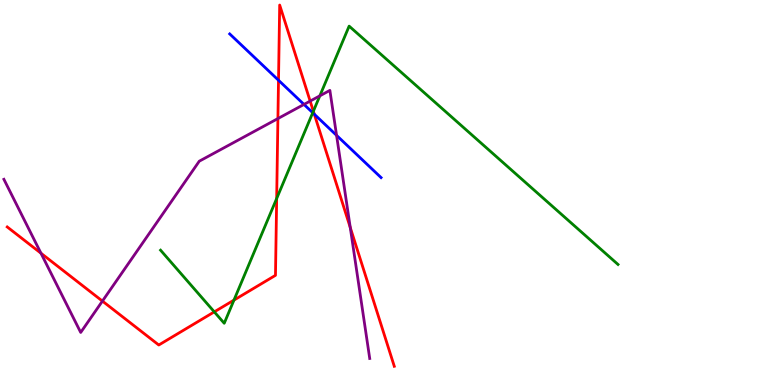[{'lines': ['blue', 'red'], 'intersections': [{'x': 3.59, 'y': 7.92}, {'x': 4.06, 'y': 7.03}]}, {'lines': ['green', 'red'], 'intersections': [{'x': 2.77, 'y': 1.9}, {'x': 3.02, 'y': 2.2}, {'x': 3.57, 'y': 4.84}, {'x': 4.04, 'y': 7.11}]}, {'lines': ['purple', 'red'], 'intersections': [{'x': 0.529, 'y': 3.42}, {'x': 1.32, 'y': 2.18}, {'x': 3.59, 'y': 6.92}, {'x': 4.0, 'y': 7.37}, {'x': 4.52, 'y': 4.09}]}, {'lines': ['blue', 'green'], 'intersections': [{'x': 4.04, 'y': 7.07}]}, {'lines': ['blue', 'purple'], 'intersections': [{'x': 3.92, 'y': 7.29}, {'x': 4.34, 'y': 6.48}]}, {'lines': ['green', 'purple'], 'intersections': [{'x': 4.13, 'y': 7.51}]}]